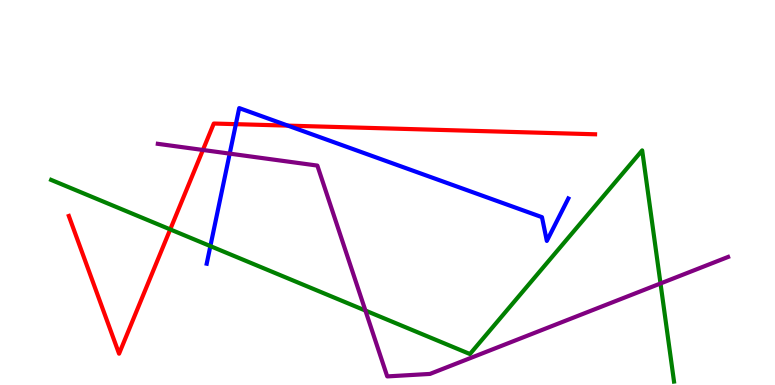[{'lines': ['blue', 'red'], 'intersections': [{'x': 3.04, 'y': 6.78}, {'x': 3.71, 'y': 6.74}]}, {'lines': ['green', 'red'], 'intersections': [{'x': 2.2, 'y': 4.04}]}, {'lines': ['purple', 'red'], 'intersections': [{'x': 2.62, 'y': 6.1}]}, {'lines': ['blue', 'green'], 'intersections': [{'x': 2.71, 'y': 3.61}]}, {'lines': ['blue', 'purple'], 'intersections': [{'x': 2.96, 'y': 6.01}]}, {'lines': ['green', 'purple'], 'intersections': [{'x': 4.71, 'y': 1.93}, {'x': 8.52, 'y': 2.64}]}]